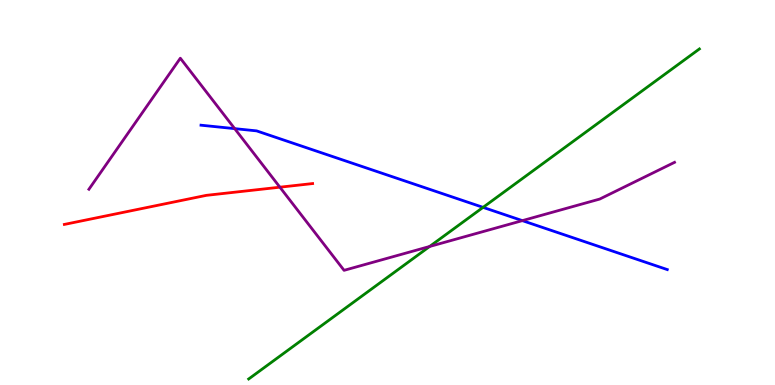[{'lines': ['blue', 'red'], 'intersections': []}, {'lines': ['green', 'red'], 'intersections': []}, {'lines': ['purple', 'red'], 'intersections': [{'x': 3.61, 'y': 5.14}]}, {'lines': ['blue', 'green'], 'intersections': [{'x': 6.23, 'y': 4.61}]}, {'lines': ['blue', 'purple'], 'intersections': [{'x': 3.03, 'y': 6.66}, {'x': 6.74, 'y': 4.27}]}, {'lines': ['green', 'purple'], 'intersections': [{'x': 5.54, 'y': 3.6}]}]